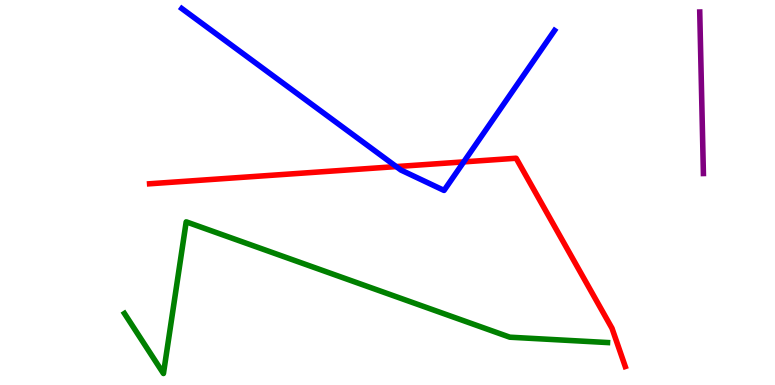[{'lines': ['blue', 'red'], 'intersections': [{'x': 5.11, 'y': 5.67}, {'x': 5.98, 'y': 5.8}]}, {'lines': ['green', 'red'], 'intersections': []}, {'lines': ['purple', 'red'], 'intersections': []}, {'lines': ['blue', 'green'], 'intersections': []}, {'lines': ['blue', 'purple'], 'intersections': []}, {'lines': ['green', 'purple'], 'intersections': []}]